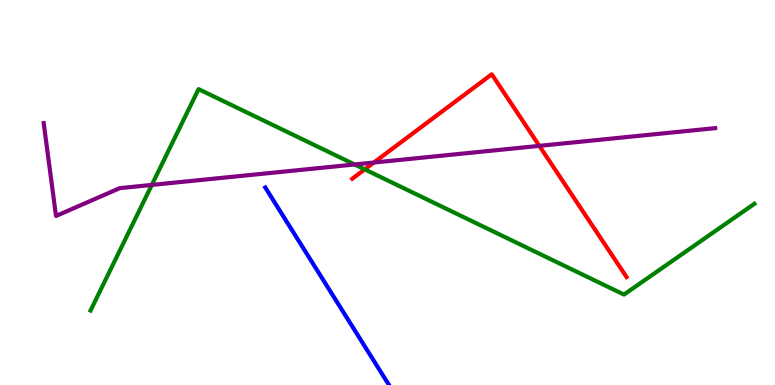[{'lines': ['blue', 'red'], 'intersections': []}, {'lines': ['green', 'red'], 'intersections': [{'x': 4.71, 'y': 5.6}]}, {'lines': ['purple', 'red'], 'intersections': [{'x': 4.82, 'y': 5.78}, {'x': 6.96, 'y': 6.21}]}, {'lines': ['blue', 'green'], 'intersections': []}, {'lines': ['blue', 'purple'], 'intersections': []}, {'lines': ['green', 'purple'], 'intersections': [{'x': 1.96, 'y': 5.2}, {'x': 4.58, 'y': 5.73}]}]